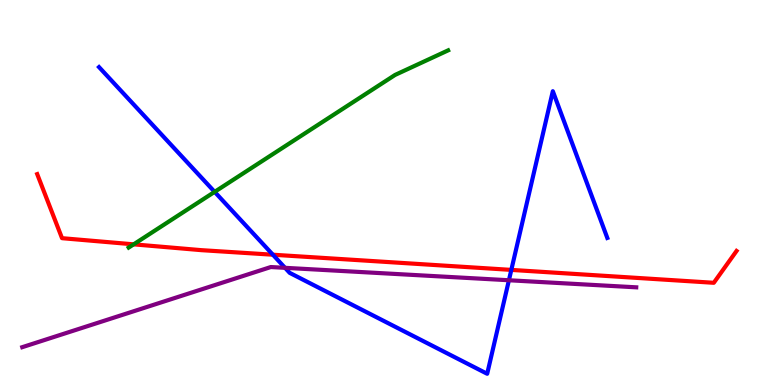[{'lines': ['blue', 'red'], 'intersections': [{'x': 3.52, 'y': 3.38}, {'x': 6.6, 'y': 2.99}]}, {'lines': ['green', 'red'], 'intersections': [{'x': 1.72, 'y': 3.65}]}, {'lines': ['purple', 'red'], 'intersections': []}, {'lines': ['blue', 'green'], 'intersections': [{'x': 2.77, 'y': 5.02}]}, {'lines': ['blue', 'purple'], 'intersections': [{'x': 3.68, 'y': 3.04}, {'x': 6.57, 'y': 2.72}]}, {'lines': ['green', 'purple'], 'intersections': []}]